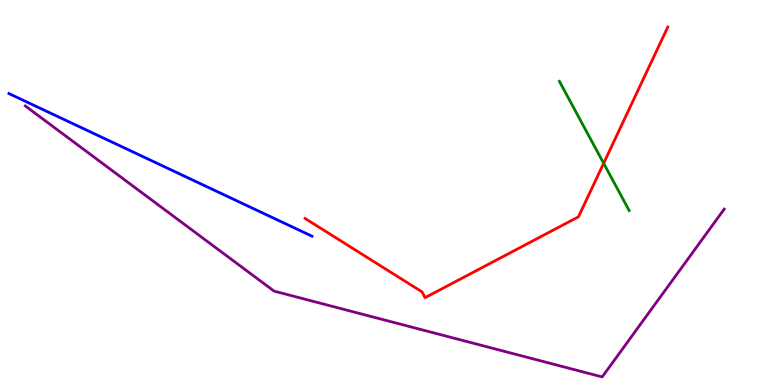[{'lines': ['blue', 'red'], 'intersections': []}, {'lines': ['green', 'red'], 'intersections': [{'x': 7.79, 'y': 5.76}]}, {'lines': ['purple', 'red'], 'intersections': []}, {'lines': ['blue', 'green'], 'intersections': []}, {'lines': ['blue', 'purple'], 'intersections': []}, {'lines': ['green', 'purple'], 'intersections': []}]